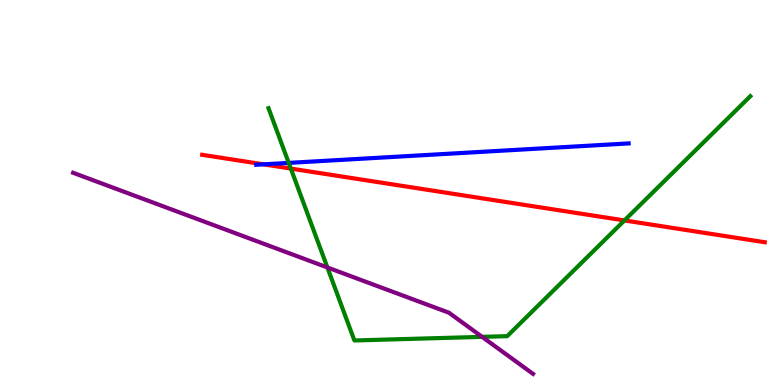[{'lines': ['blue', 'red'], 'intersections': [{'x': 3.4, 'y': 5.73}]}, {'lines': ['green', 'red'], 'intersections': [{'x': 3.75, 'y': 5.62}, {'x': 8.06, 'y': 4.27}]}, {'lines': ['purple', 'red'], 'intersections': []}, {'lines': ['blue', 'green'], 'intersections': [{'x': 3.73, 'y': 5.77}]}, {'lines': ['blue', 'purple'], 'intersections': []}, {'lines': ['green', 'purple'], 'intersections': [{'x': 4.22, 'y': 3.05}, {'x': 6.22, 'y': 1.25}]}]